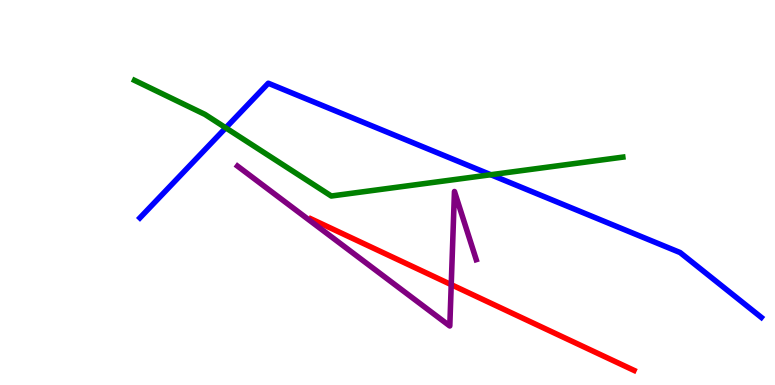[{'lines': ['blue', 'red'], 'intersections': []}, {'lines': ['green', 'red'], 'intersections': []}, {'lines': ['purple', 'red'], 'intersections': [{'x': 5.82, 'y': 2.61}]}, {'lines': ['blue', 'green'], 'intersections': [{'x': 2.91, 'y': 6.68}, {'x': 6.33, 'y': 5.46}]}, {'lines': ['blue', 'purple'], 'intersections': []}, {'lines': ['green', 'purple'], 'intersections': []}]